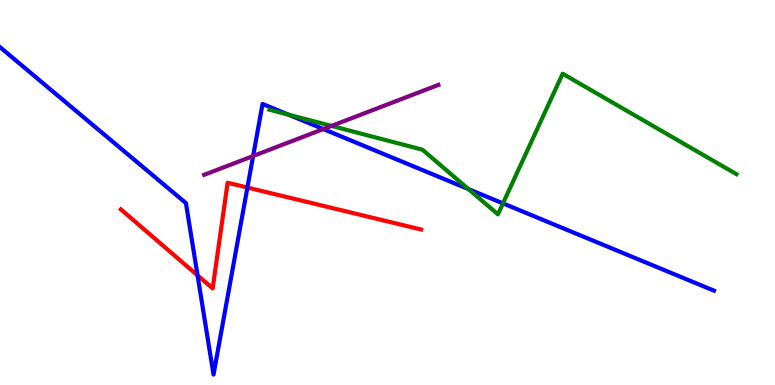[{'lines': ['blue', 'red'], 'intersections': [{'x': 2.55, 'y': 2.85}, {'x': 3.19, 'y': 5.13}]}, {'lines': ['green', 'red'], 'intersections': []}, {'lines': ['purple', 'red'], 'intersections': []}, {'lines': ['blue', 'green'], 'intersections': [{'x': 3.72, 'y': 7.02}, {'x': 6.04, 'y': 5.09}, {'x': 6.49, 'y': 4.72}]}, {'lines': ['blue', 'purple'], 'intersections': [{'x': 3.27, 'y': 5.95}, {'x': 4.17, 'y': 6.65}]}, {'lines': ['green', 'purple'], 'intersections': [{'x': 4.28, 'y': 6.73}]}]